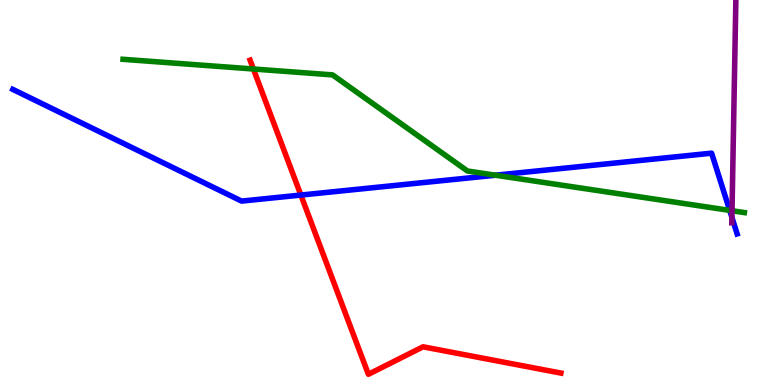[{'lines': ['blue', 'red'], 'intersections': [{'x': 3.88, 'y': 4.93}]}, {'lines': ['green', 'red'], 'intersections': [{'x': 3.27, 'y': 8.21}]}, {'lines': ['purple', 'red'], 'intersections': []}, {'lines': ['blue', 'green'], 'intersections': [{'x': 6.39, 'y': 5.45}, {'x': 9.42, 'y': 4.54}]}, {'lines': ['blue', 'purple'], 'intersections': [{'x': 9.44, 'y': 4.36}]}, {'lines': ['green', 'purple'], 'intersections': [{'x': 9.45, 'y': 4.53}]}]